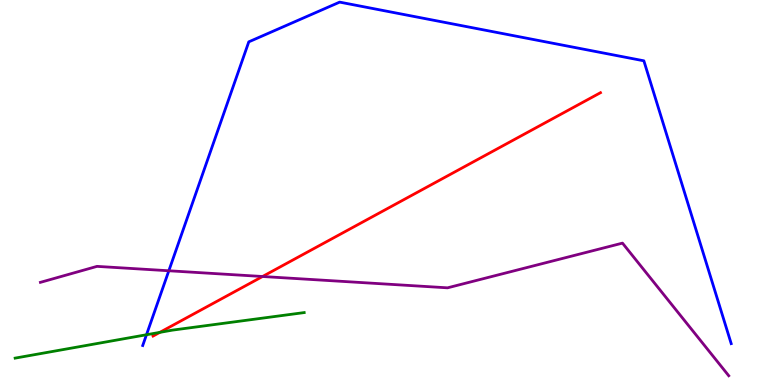[{'lines': ['blue', 'red'], 'intersections': []}, {'lines': ['green', 'red'], 'intersections': [{'x': 2.06, 'y': 1.37}]}, {'lines': ['purple', 'red'], 'intersections': [{'x': 3.39, 'y': 2.82}]}, {'lines': ['blue', 'green'], 'intersections': [{'x': 1.89, 'y': 1.31}]}, {'lines': ['blue', 'purple'], 'intersections': [{'x': 2.18, 'y': 2.97}]}, {'lines': ['green', 'purple'], 'intersections': []}]